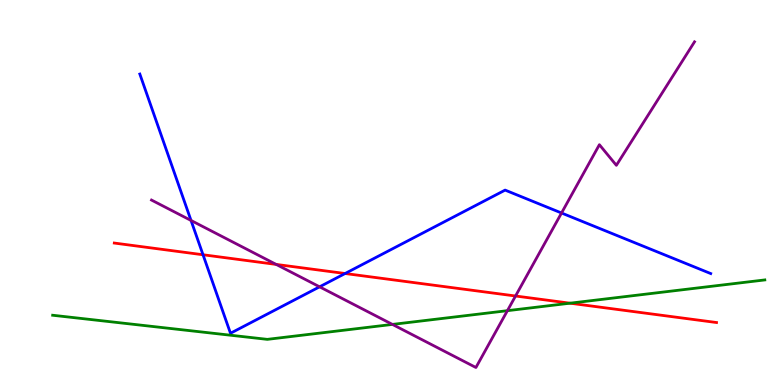[{'lines': ['blue', 'red'], 'intersections': [{'x': 2.62, 'y': 3.38}, {'x': 4.45, 'y': 2.9}]}, {'lines': ['green', 'red'], 'intersections': [{'x': 7.36, 'y': 2.12}]}, {'lines': ['purple', 'red'], 'intersections': [{'x': 3.56, 'y': 3.13}, {'x': 6.65, 'y': 2.31}]}, {'lines': ['blue', 'green'], 'intersections': []}, {'lines': ['blue', 'purple'], 'intersections': [{'x': 2.46, 'y': 4.27}, {'x': 4.12, 'y': 2.55}, {'x': 7.25, 'y': 4.47}]}, {'lines': ['green', 'purple'], 'intersections': [{'x': 5.06, 'y': 1.57}, {'x': 6.55, 'y': 1.93}]}]